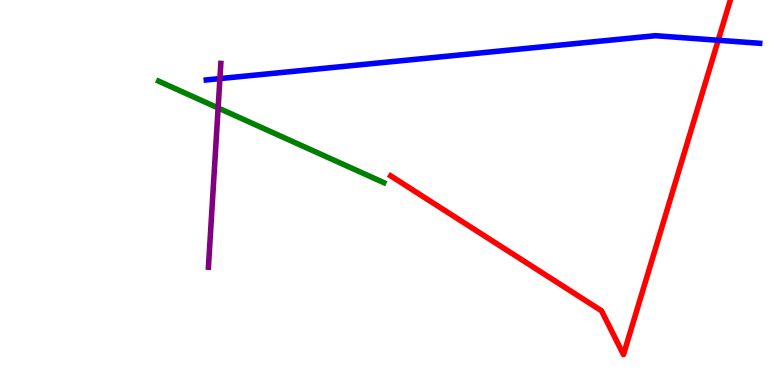[{'lines': ['blue', 'red'], 'intersections': [{'x': 9.27, 'y': 8.95}]}, {'lines': ['green', 'red'], 'intersections': []}, {'lines': ['purple', 'red'], 'intersections': []}, {'lines': ['blue', 'green'], 'intersections': []}, {'lines': ['blue', 'purple'], 'intersections': [{'x': 2.84, 'y': 7.96}]}, {'lines': ['green', 'purple'], 'intersections': [{'x': 2.81, 'y': 7.2}]}]